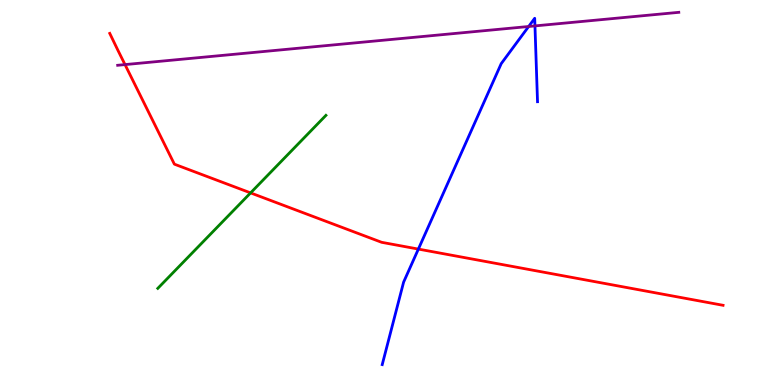[{'lines': ['blue', 'red'], 'intersections': [{'x': 5.4, 'y': 3.53}]}, {'lines': ['green', 'red'], 'intersections': [{'x': 3.23, 'y': 4.99}]}, {'lines': ['purple', 'red'], 'intersections': [{'x': 1.61, 'y': 8.32}]}, {'lines': ['blue', 'green'], 'intersections': []}, {'lines': ['blue', 'purple'], 'intersections': [{'x': 6.82, 'y': 9.31}, {'x': 6.9, 'y': 9.33}]}, {'lines': ['green', 'purple'], 'intersections': []}]